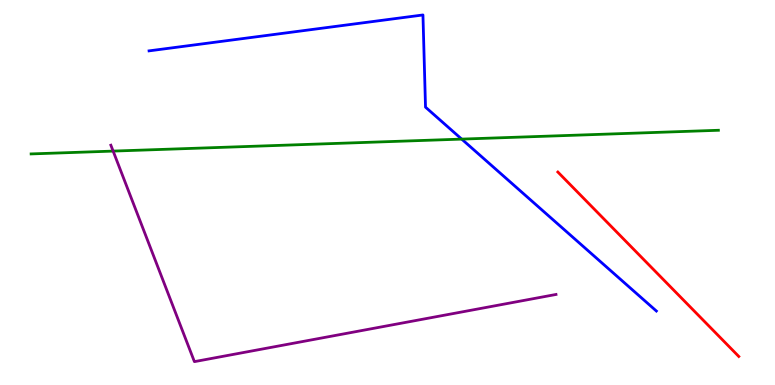[{'lines': ['blue', 'red'], 'intersections': []}, {'lines': ['green', 'red'], 'intersections': []}, {'lines': ['purple', 'red'], 'intersections': []}, {'lines': ['blue', 'green'], 'intersections': [{'x': 5.96, 'y': 6.39}]}, {'lines': ['blue', 'purple'], 'intersections': []}, {'lines': ['green', 'purple'], 'intersections': [{'x': 1.46, 'y': 6.08}]}]